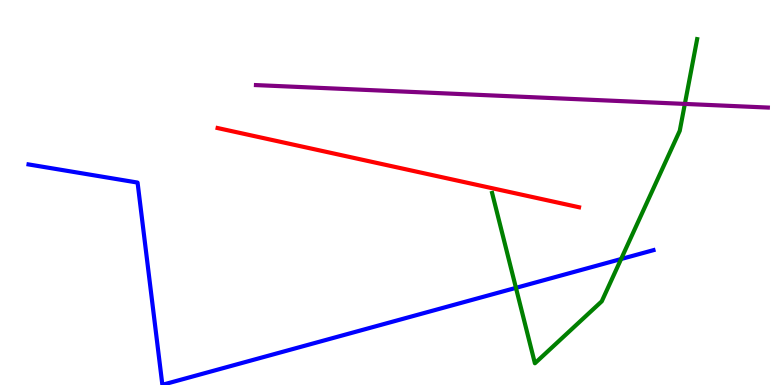[{'lines': ['blue', 'red'], 'intersections': []}, {'lines': ['green', 'red'], 'intersections': []}, {'lines': ['purple', 'red'], 'intersections': []}, {'lines': ['blue', 'green'], 'intersections': [{'x': 6.66, 'y': 2.52}, {'x': 8.01, 'y': 3.27}]}, {'lines': ['blue', 'purple'], 'intersections': []}, {'lines': ['green', 'purple'], 'intersections': [{'x': 8.84, 'y': 7.3}]}]